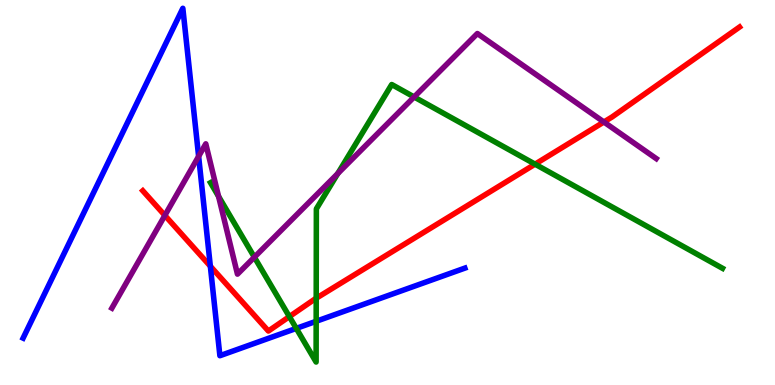[{'lines': ['blue', 'red'], 'intersections': [{'x': 2.71, 'y': 3.09}]}, {'lines': ['green', 'red'], 'intersections': [{'x': 3.73, 'y': 1.78}, {'x': 4.08, 'y': 2.25}, {'x': 6.9, 'y': 5.74}]}, {'lines': ['purple', 'red'], 'intersections': [{'x': 2.13, 'y': 4.4}, {'x': 7.79, 'y': 6.83}]}, {'lines': ['blue', 'green'], 'intersections': [{'x': 3.82, 'y': 1.47}, {'x': 4.08, 'y': 1.65}]}, {'lines': ['blue', 'purple'], 'intersections': [{'x': 2.56, 'y': 5.94}]}, {'lines': ['green', 'purple'], 'intersections': [{'x': 2.82, 'y': 4.9}, {'x': 3.28, 'y': 3.32}, {'x': 4.36, 'y': 5.49}, {'x': 5.34, 'y': 7.48}]}]